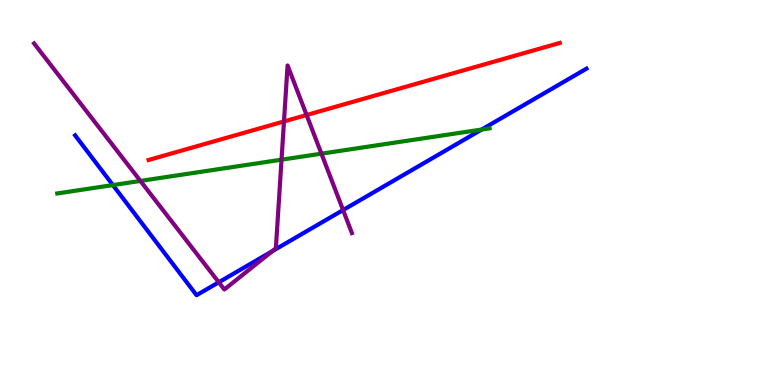[{'lines': ['blue', 'red'], 'intersections': []}, {'lines': ['green', 'red'], 'intersections': []}, {'lines': ['purple', 'red'], 'intersections': [{'x': 3.66, 'y': 6.85}, {'x': 3.96, 'y': 7.01}]}, {'lines': ['blue', 'green'], 'intersections': [{'x': 1.46, 'y': 5.19}, {'x': 6.22, 'y': 6.64}]}, {'lines': ['blue', 'purple'], 'intersections': [{'x': 2.82, 'y': 2.67}, {'x': 3.51, 'y': 3.48}, {'x': 4.43, 'y': 4.54}]}, {'lines': ['green', 'purple'], 'intersections': [{'x': 1.81, 'y': 5.3}, {'x': 3.63, 'y': 5.85}, {'x': 4.15, 'y': 6.01}]}]